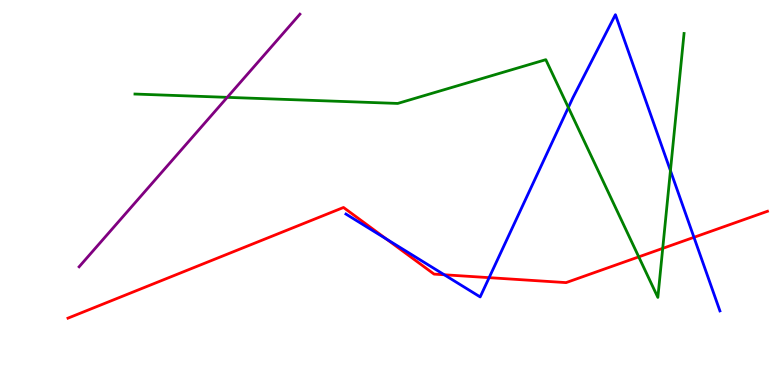[{'lines': ['blue', 'red'], 'intersections': [{'x': 4.99, 'y': 3.79}, {'x': 5.73, 'y': 2.86}, {'x': 6.31, 'y': 2.79}, {'x': 8.95, 'y': 3.84}]}, {'lines': ['green', 'red'], 'intersections': [{'x': 8.24, 'y': 3.33}, {'x': 8.55, 'y': 3.55}]}, {'lines': ['purple', 'red'], 'intersections': []}, {'lines': ['blue', 'green'], 'intersections': [{'x': 7.33, 'y': 7.21}, {'x': 8.65, 'y': 5.57}]}, {'lines': ['blue', 'purple'], 'intersections': []}, {'lines': ['green', 'purple'], 'intersections': [{'x': 2.93, 'y': 7.47}]}]